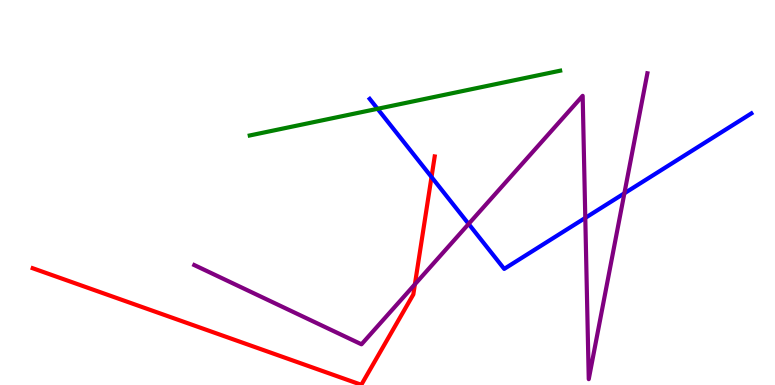[{'lines': ['blue', 'red'], 'intersections': [{'x': 5.57, 'y': 5.4}]}, {'lines': ['green', 'red'], 'intersections': []}, {'lines': ['purple', 'red'], 'intersections': [{'x': 5.35, 'y': 2.62}]}, {'lines': ['blue', 'green'], 'intersections': [{'x': 4.87, 'y': 7.17}]}, {'lines': ['blue', 'purple'], 'intersections': [{'x': 6.05, 'y': 4.18}, {'x': 7.55, 'y': 4.34}, {'x': 8.06, 'y': 4.98}]}, {'lines': ['green', 'purple'], 'intersections': []}]